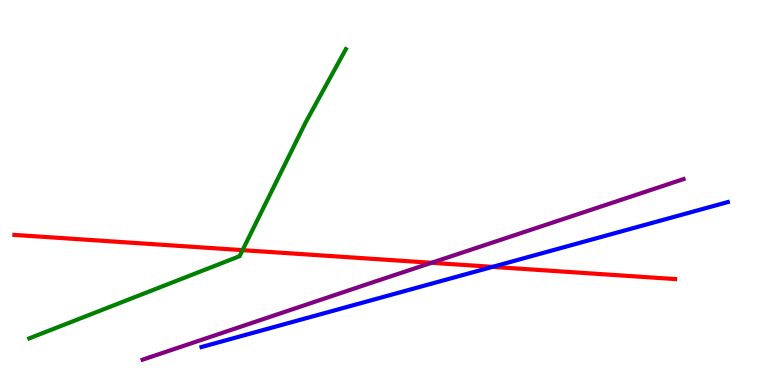[{'lines': ['blue', 'red'], 'intersections': [{'x': 6.36, 'y': 3.07}]}, {'lines': ['green', 'red'], 'intersections': [{'x': 3.13, 'y': 3.5}]}, {'lines': ['purple', 'red'], 'intersections': [{'x': 5.57, 'y': 3.17}]}, {'lines': ['blue', 'green'], 'intersections': []}, {'lines': ['blue', 'purple'], 'intersections': []}, {'lines': ['green', 'purple'], 'intersections': []}]